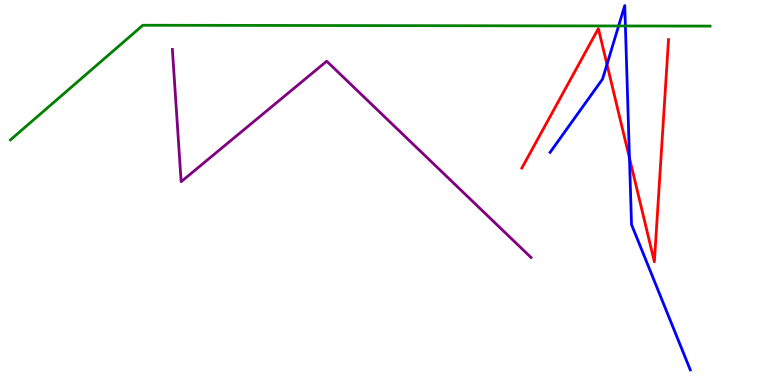[{'lines': ['blue', 'red'], 'intersections': [{'x': 7.83, 'y': 8.33}, {'x': 8.12, 'y': 5.89}]}, {'lines': ['green', 'red'], 'intersections': []}, {'lines': ['purple', 'red'], 'intersections': []}, {'lines': ['blue', 'green'], 'intersections': [{'x': 7.98, 'y': 9.33}, {'x': 8.07, 'y': 9.33}]}, {'lines': ['blue', 'purple'], 'intersections': []}, {'lines': ['green', 'purple'], 'intersections': []}]